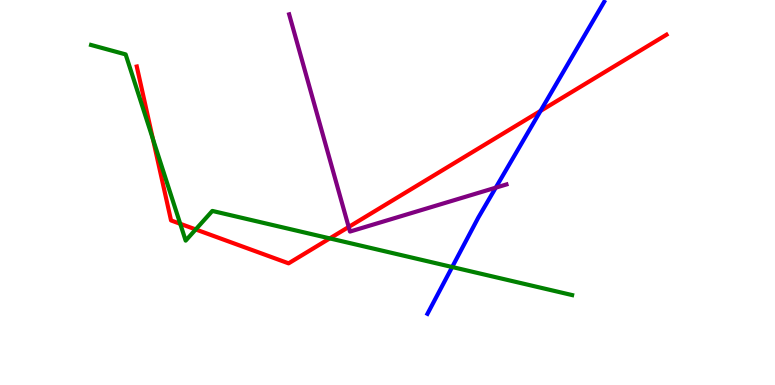[{'lines': ['blue', 'red'], 'intersections': [{'x': 6.97, 'y': 7.12}]}, {'lines': ['green', 'red'], 'intersections': [{'x': 1.97, 'y': 6.39}, {'x': 2.33, 'y': 4.19}, {'x': 2.53, 'y': 4.04}, {'x': 4.26, 'y': 3.81}]}, {'lines': ['purple', 'red'], 'intersections': [{'x': 4.5, 'y': 4.1}]}, {'lines': ['blue', 'green'], 'intersections': [{'x': 5.83, 'y': 3.06}]}, {'lines': ['blue', 'purple'], 'intersections': [{'x': 6.4, 'y': 5.13}]}, {'lines': ['green', 'purple'], 'intersections': []}]